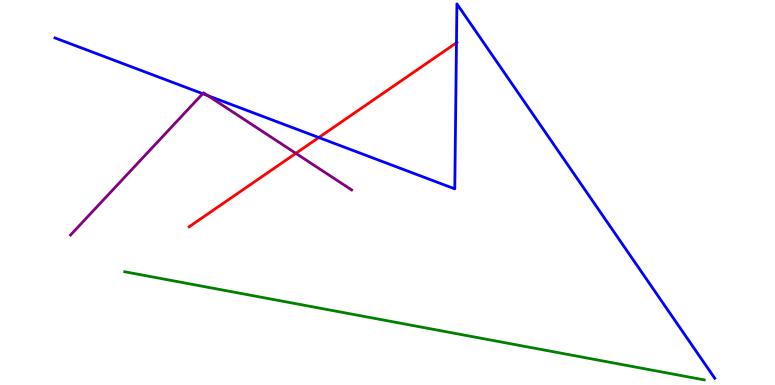[{'lines': ['blue', 'red'], 'intersections': [{'x': 4.11, 'y': 6.43}, {'x': 5.89, 'y': 8.89}]}, {'lines': ['green', 'red'], 'intersections': []}, {'lines': ['purple', 'red'], 'intersections': [{'x': 3.82, 'y': 6.02}]}, {'lines': ['blue', 'green'], 'intersections': []}, {'lines': ['blue', 'purple'], 'intersections': [{'x': 2.62, 'y': 7.57}, {'x': 2.68, 'y': 7.52}]}, {'lines': ['green', 'purple'], 'intersections': []}]